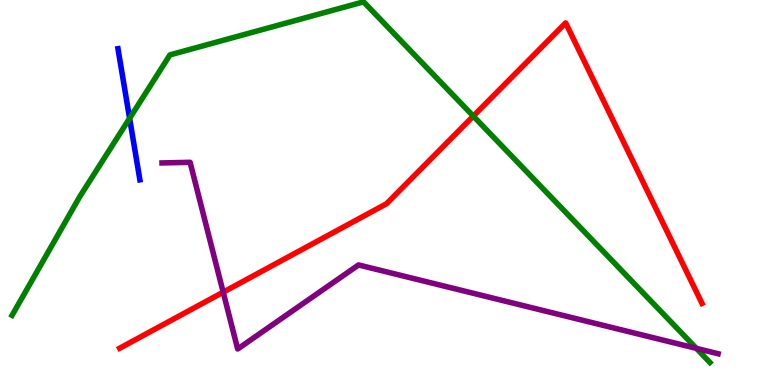[{'lines': ['blue', 'red'], 'intersections': []}, {'lines': ['green', 'red'], 'intersections': [{'x': 6.11, 'y': 6.98}]}, {'lines': ['purple', 'red'], 'intersections': [{'x': 2.88, 'y': 2.41}]}, {'lines': ['blue', 'green'], 'intersections': [{'x': 1.67, 'y': 6.93}]}, {'lines': ['blue', 'purple'], 'intersections': []}, {'lines': ['green', 'purple'], 'intersections': [{'x': 8.99, 'y': 0.952}]}]